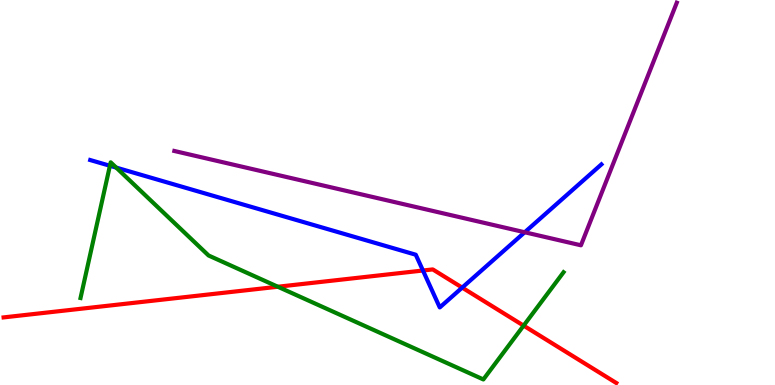[{'lines': ['blue', 'red'], 'intersections': [{'x': 5.46, 'y': 2.97}, {'x': 5.96, 'y': 2.53}]}, {'lines': ['green', 'red'], 'intersections': [{'x': 3.58, 'y': 2.55}, {'x': 6.76, 'y': 1.54}]}, {'lines': ['purple', 'red'], 'intersections': []}, {'lines': ['blue', 'green'], 'intersections': [{'x': 1.42, 'y': 5.69}, {'x': 1.5, 'y': 5.65}]}, {'lines': ['blue', 'purple'], 'intersections': [{'x': 6.77, 'y': 3.97}]}, {'lines': ['green', 'purple'], 'intersections': []}]